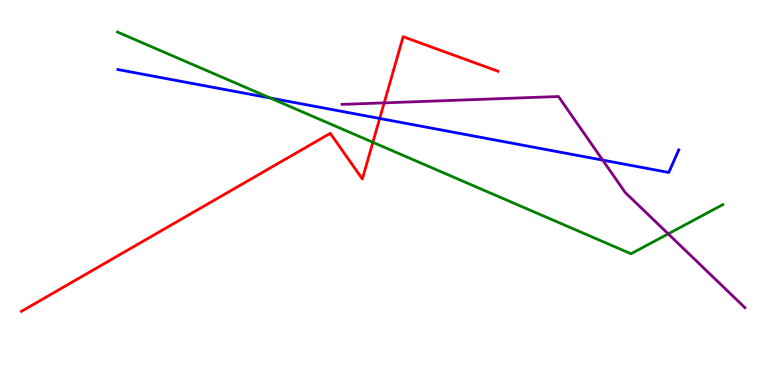[{'lines': ['blue', 'red'], 'intersections': [{'x': 4.9, 'y': 6.92}]}, {'lines': ['green', 'red'], 'intersections': [{'x': 4.81, 'y': 6.3}]}, {'lines': ['purple', 'red'], 'intersections': [{'x': 4.96, 'y': 7.33}]}, {'lines': ['blue', 'green'], 'intersections': [{'x': 3.49, 'y': 7.45}]}, {'lines': ['blue', 'purple'], 'intersections': [{'x': 7.78, 'y': 5.84}]}, {'lines': ['green', 'purple'], 'intersections': [{'x': 8.62, 'y': 3.93}]}]